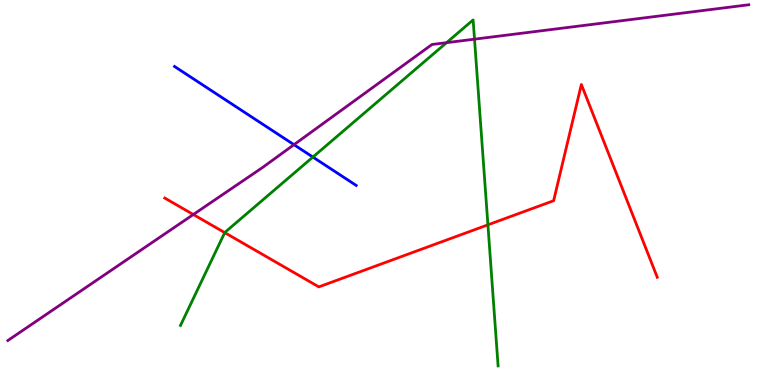[{'lines': ['blue', 'red'], 'intersections': []}, {'lines': ['green', 'red'], 'intersections': [{'x': 2.9, 'y': 3.96}, {'x': 6.3, 'y': 4.16}]}, {'lines': ['purple', 'red'], 'intersections': [{'x': 2.49, 'y': 4.43}]}, {'lines': ['blue', 'green'], 'intersections': [{'x': 4.04, 'y': 5.92}]}, {'lines': ['blue', 'purple'], 'intersections': [{'x': 3.79, 'y': 6.24}]}, {'lines': ['green', 'purple'], 'intersections': [{'x': 5.76, 'y': 8.89}, {'x': 6.12, 'y': 8.98}]}]